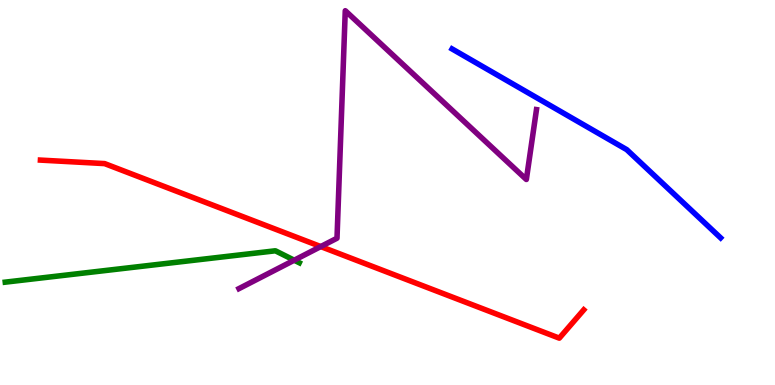[{'lines': ['blue', 'red'], 'intersections': []}, {'lines': ['green', 'red'], 'intersections': []}, {'lines': ['purple', 'red'], 'intersections': [{'x': 4.14, 'y': 3.6}]}, {'lines': ['blue', 'green'], 'intersections': []}, {'lines': ['blue', 'purple'], 'intersections': []}, {'lines': ['green', 'purple'], 'intersections': [{'x': 3.8, 'y': 3.24}]}]